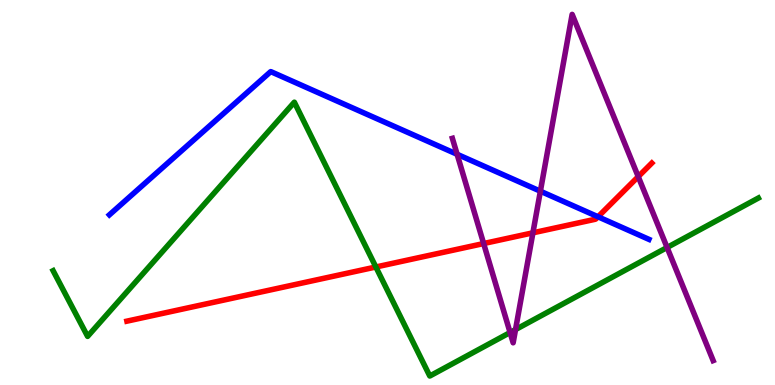[{'lines': ['blue', 'red'], 'intersections': [{'x': 7.72, 'y': 4.37}]}, {'lines': ['green', 'red'], 'intersections': [{'x': 4.85, 'y': 3.07}]}, {'lines': ['purple', 'red'], 'intersections': [{'x': 6.24, 'y': 3.67}, {'x': 6.88, 'y': 3.95}, {'x': 8.24, 'y': 5.41}]}, {'lines': ['blue', 'green'], 'intersections': []}, {'lines': ['blue', 'purple'], 'intersections': [{'x': 5.9, 'y': 5.99}, {'x': 6.97, 'y': 5.03}]}, {'lines': ['green', 'purple'], 'intersections': [{'x': 6.58, 'y': 1.36}, {'x': 6.65, 'y': 1.44}, {'x': 8.61, 'y': 3.57}]}]